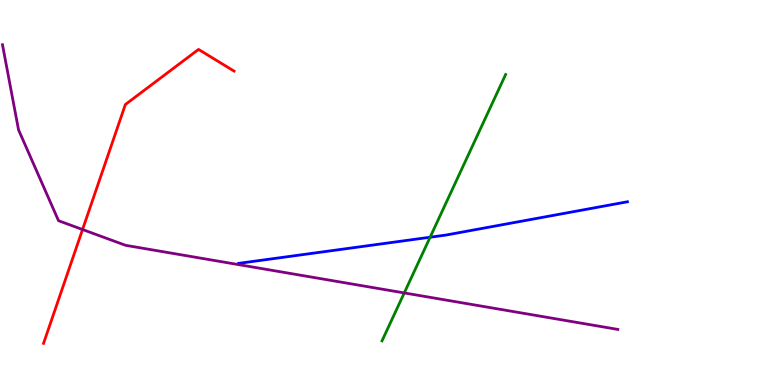[{'lines': ['blue', 'red'], 'intersections': []}, {'lines': ['green', 'red'], 'intersections': []}, {'lines': ['purple', 'red'], 'intersections': [{'x': 1.07, 'y': 4.04}]}, {'lines': ['blue', 'green'], 'intersections': [{'x': 5.55, 'y': 3.84}]}, {'lines': ['blue', 'purple'], 'intersections': []}, {'lines': ['green', 'purple'], 'intersections': [{'x': 5.22, 'y': 2.39}]}]